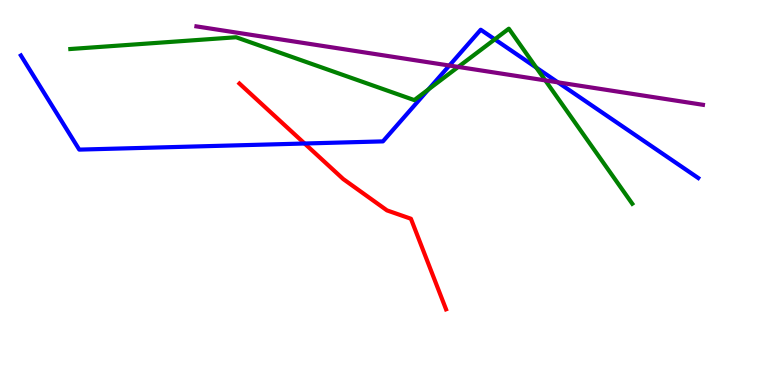[{'lines': ['blue', 'red'], 'intersections': [{'x': 3.93, 'y': 6.27}]}, {'lines': ['green', 'red'], 'intersections': []}, {'lines': ['purple', 'red'], 'intersections': []}, {'lines': ['blue', 'green'], 'intersections': [{'x': 5.53, 'y': 7.68}, {'x': 6.38, 'y': 8.98}, {'x': 6.92, 'y': 8.24}]}, {'lines': ['blue', 'purple'], 'intersections': [{'x': 5.8, 'y': 8.3}, {'x': 7.2, 'y': 7.86}]}, {'lines': ['green', 'purple'], 'intersections': [{'x': 5.91, 'y': 8.26}, {'x': 7.04, 'y': 7.91}]}]